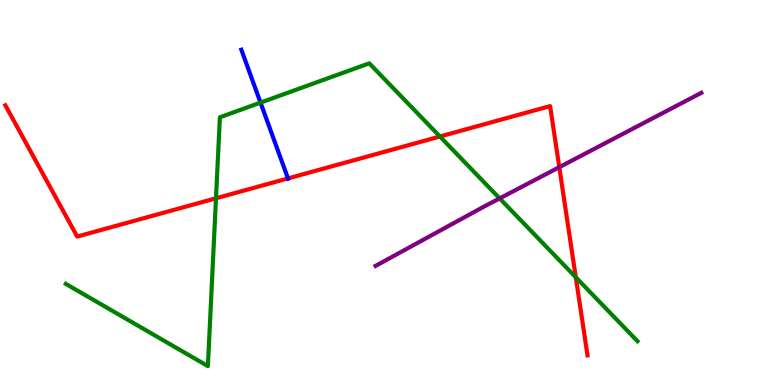[{'lines': ['blue', 'red'], 'intersections': [{'x': 3.72, 'y': 5.37}]}, {'lines': ['green', 'red'], 'intersections': [{'x': 2.79, 'y': 4.85}, {'x': 5.68, 'y': 6.45}, {'x': 7.43, 'y': 2.8}]}, {'lines': ['purple', 'red'], 'intersections': [{'x': 7.22, 'y': 5.66}]}, {'lines': ['blue', 'green'], 'intersections': [{'x': 3.36, 'y': 7.33}]}, {'lines': ['blue', 'purple'], 'intersections': []}, {'lines': ['green', 'purple'], 'intersections': [{'x': 6.45, 'y': 4.85}]}]